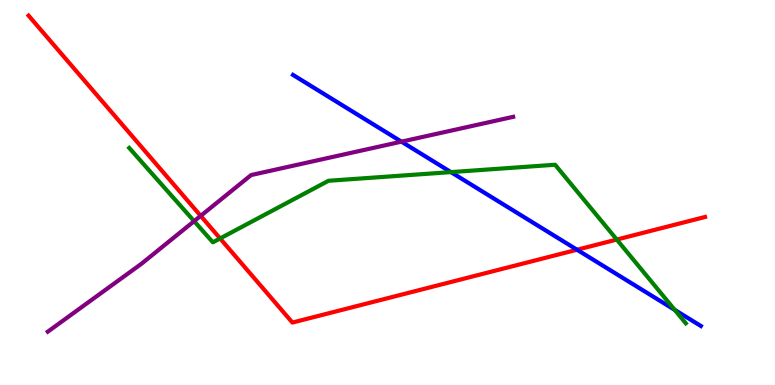[{'lines': ['blue', 'red'], 'intersections': [{'x': 7.45, 'y': 3.51}]}, {'lines': ['green', 'red'], 'intersections': [{'x': 2.84, 'y': 3.81}, {'x': 7.96, 'y': 3.78}]}, {'lines': ['purple', 'red'], 'intersections': [{'x': 2.59, 'y': 4.39}]}, {'lines': ['blue', 'green'], 'intersections': [{'x': 5.82, 'y': 5.53}, {'x': 8.71, 'y': 1.95}]}, {'lines': ['blue', 'purple'], 'intersections': [{'x': 5.18, 'y': 6.32}]}, {'lines': ['green', 'purple'], 'intersections': [{'x': 2.5, 'y': 4.26}]}]